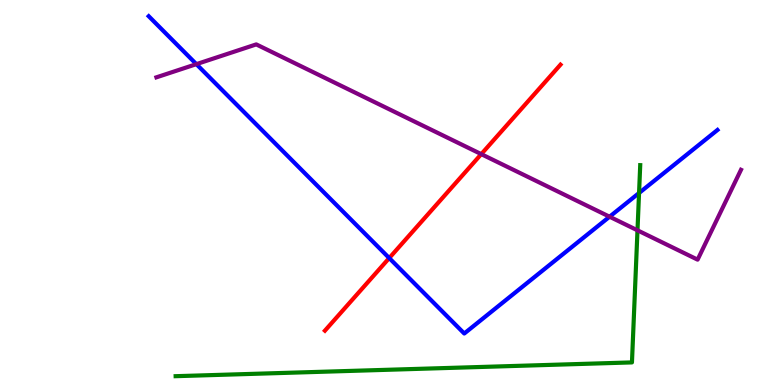[{'lines': ['blue', 'red'], 'intersections': [{'x': 5.02, 'y': 3.3}]}, {'lines': ['green', 'red'], 'intersections': []}, {'lines': ['purple', 'red'], 'intersections': [{'x': 6.21, 'y': 6.0}]}, {'lines': ['blue', 'green'], 'intersections': [{'x': 8.25, 'y': 4.99}]}, {'lines': ['blue', 'purple'], 'intersections': [{'x': 2.53, 'y': 8.33}, {'x': 7.87, 'y': 4.37}]}, {'lines': ['green', 'purple'], 'intersections': [{'x': 8.23, 'y': 4.02}]}]